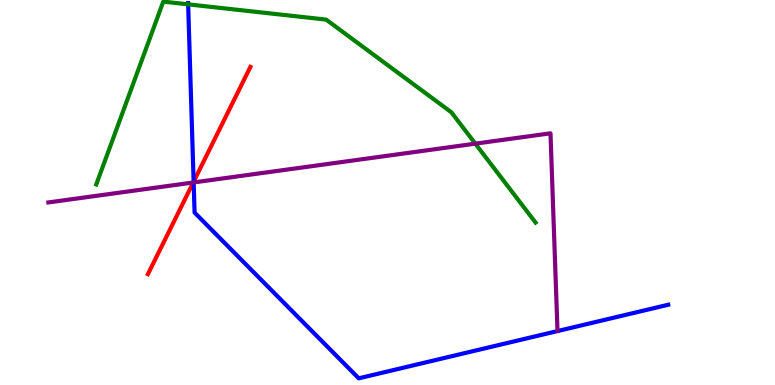[{'lines': ['blue', 'red'], 'intersections': [{'x': 2.5, 'y': 5.28}]}, {'lines': ['green', 'red'], 'intersections': []}, {'lines': ['purple', 'red'], 'intersections': [{'x': 2.49, 'y': 5.26}]}, {'lines': ['blue', 'green'], 'intersections': [{'x': 2.43, 'y': 9.89}]}, {'lines': ['blue', 'purple'], 'intersections': [{'x': 2.5, 'y': 5.26}]}, {'lines': ['green', 'purple'], 'intersections': [{'x': 6.13, 'y': 6.27}]}]